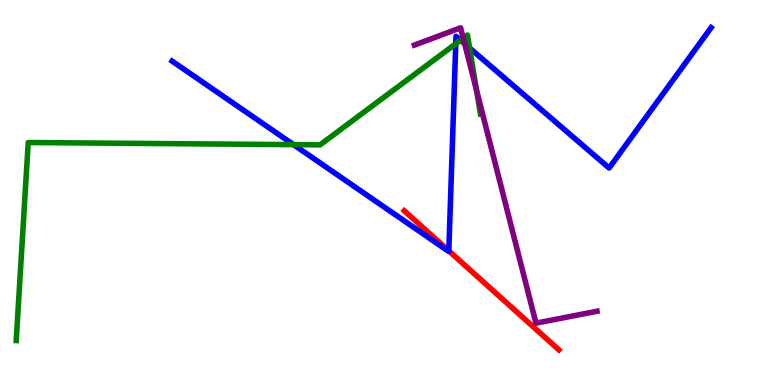[{'lines': ['blue', 'red'], 'intersections': [{'x': 5.79, 'y': 3.48}]}, {'lines': ['green', 'red'], 'intersections': []}, {'lines': ['purple', 'red'], 'intersections': []}, {'lines': ['blue', 'green'], 'intersections': [{'x': 3.79, 'y': 6.24}, {'x': 5.88, 'y': 8.86}, {'x': 5.94, 'y': 8.96}, {'x': 6.06, 'y': 8.75}]}, {'lines': ['blue', 'purple'], 'intersections': [{'x': 6.0, 'y': 8.86}]}, {'lines': ['green', 'purple'], 'intersections': [{'x': 5.98, 'y': 9.01}, {'x': 6.15, 'y': 7.66}]}]